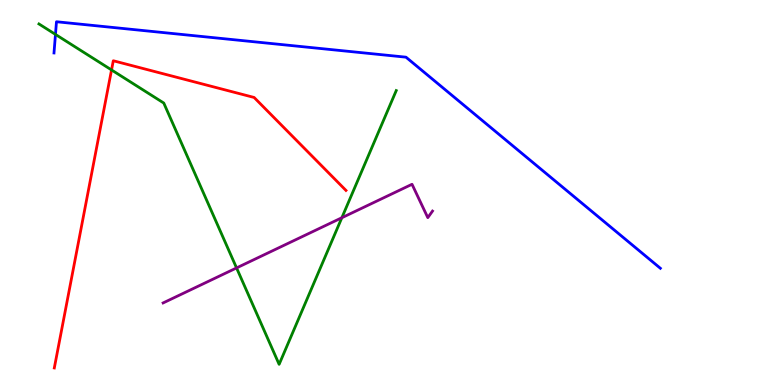[{'lines': ['blue', 'red'], 'intersections': []}, {'lines': ['green', 'red'], 'intersections': [{'x': 1.44, 'y': 8.18}]}, {'lines': ['purple', 'red'], 'intersections': []}, {'lines': ['blue', 'green'], 'intersections': [{'x': 0.716, 'y': 9.11}]}, {'lines': ['blue', 'purple'], 'intersections': []}, {'lines': ['green', 'purple'], 'intersections': [{'x': 3.05, 'y': 3.04}, {'x': 4.41, 'y': 4.34}]}]